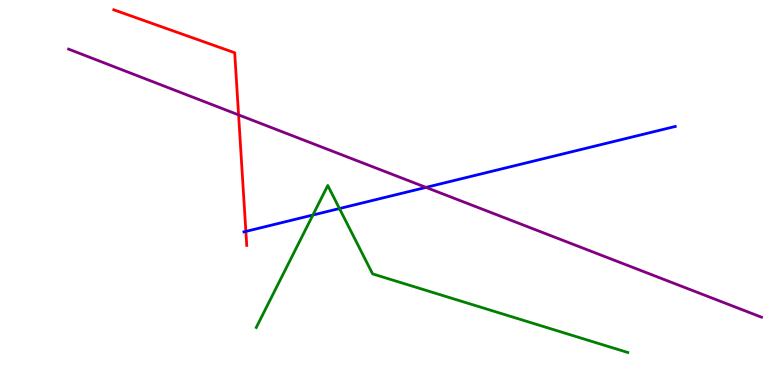[{'lines': ['blue', 'red'], 'intersections': [{'x': 3.17, 'y': 3.99}]}, {'lines': ['green', 'red'], 'intersections': []}, {'lines': ['purple', 'red'], 'intersections': [{'x': 3.08, 'y': 7.02}]}, {'lines': ['blue', 'green'], 'intersections': [{'x': 4.04, 'y': 4.41}, {'x': 4.38, 'y': 4.58}]}, {'lines': ['blue', 'purple'], 'intersections': [{'x': 5.5, 'y': 5.13}]}, {'lines': ['green', 'purple'], 'intersections': []}]